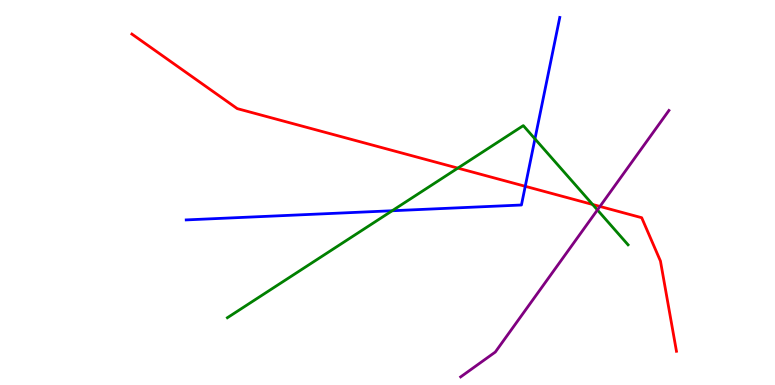[{'lines': ['blue', 'red'], 'intersections': [{'x': 6.78, 'y': 5.16}]}, {'lines': ['green', 'red'], 'intersections': [{'x': 5.91, 'y': 5.63}, {'x': 7.65, 'y': 4.69}]}, {'lines': ['purple', 'red'], 'intersections': [{'x': 7.74, 'y': 4.64}]}, {'lines': ['blue', 'green'], 'intersections': [{'x': 5.06, 'y': 4.53}, {'x': 6.9, 'y': 6.39}]}, {'lines': ['blue', 'purple'], 'intersections': []}, {'lines': ['green', 'purple'], 'intersections': [{'x': 7.71, 'y': 4.55}]}]